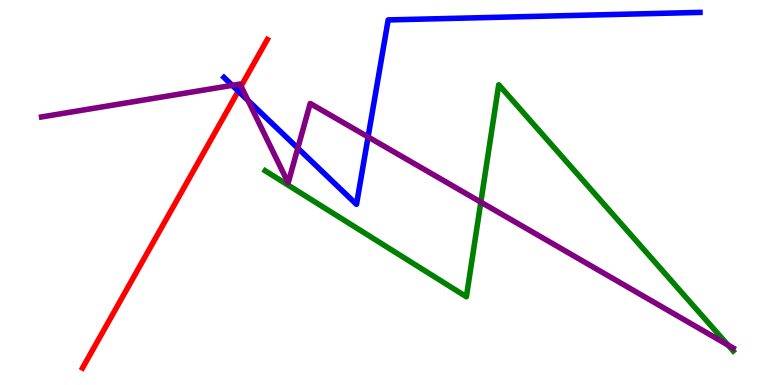[{'lines': ['blue', 'red'], 'intersections': [{'x': 3.07, 'y': 7.63}]}, {'lines': ['green', 'red'], 'intersections': []}, {'lines': ['purple', 'red'], 'intersections': [{'x': 3.11, 'y': 7.76}]}, {'lines': ['blue', 'green'], 'intersections': []}, {'lines': ['blue', 'purple'], 'intersections': [{'x': 3.0, 'y': 7.78}, {'x': 3.2, 'y': 7.39}, {'x': 3.84, 'y': 6.15}, {'x': 4.75, 'y': 6.44}]}, {'lines': ['green', 'purple'], 'intersections': [{'x': 6.2, 'y': 4.75}, {'x': 9.39, 'y': 1.04}]}]